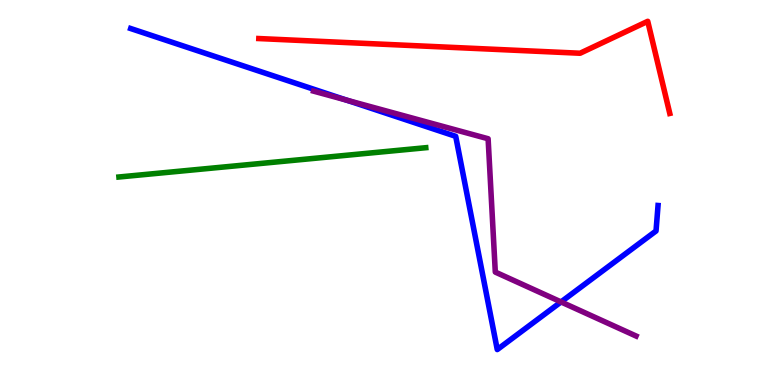[{'lines': ['blue', 'red'], 'intersections': []}, {'lines': ['green', 'red'], 'intersections': []}, {'lines': ['purple', 'red'], 'intersections': []}, {'lines': ['blue', 'green'], 'intersections': []}, {'lines': ['blue', 'purple'], 'intersections': [{'x': 4.47, 'y': 7.4}, {'x': 7.24, 'y': 2.16}]}, {'lines': ['green', 'purple'], 'intersections': []}]